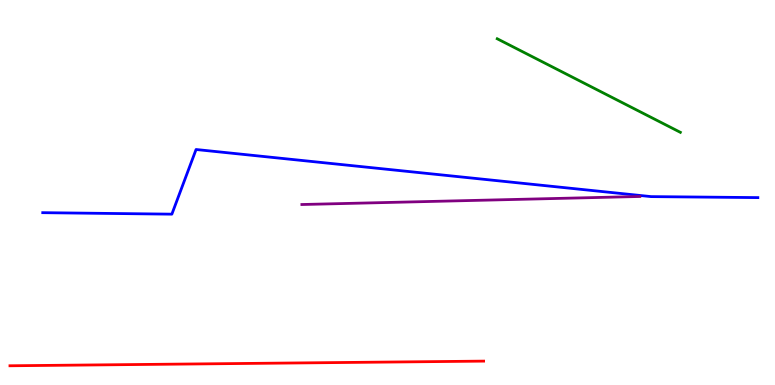[{'lines': ['blue', 'red'], 'intersections': []}, {'lines': ['green', 'red'], 'intersections': []}, {'lines': ['purple', 'red'], 'intersections': []}, {'lines': ['blue', 'green'], 'intersections': []}, {'lines': ['blue', 'purple'], 'intersections': []}, {'lines': ['green', 'purple'], 'intersections': []}]